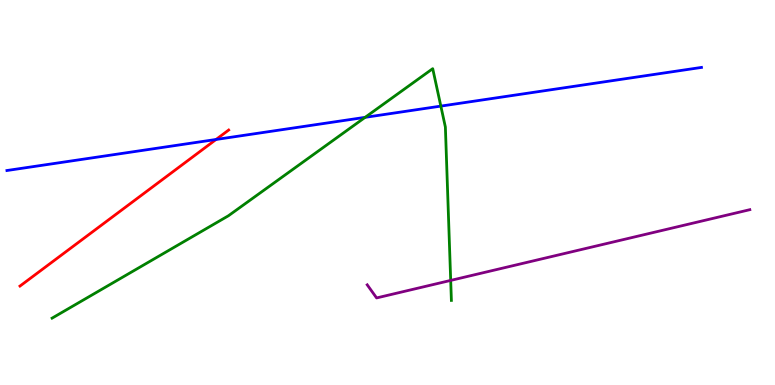[{'lines': ['blue', 'red'], 'intersections': [{'x': 2.79, 'y': 6.38}]}, {'lines': ['green', 'red'], 'intersections': []}, {'lines': ['purple', 'red'], 'intersections': []}, {'lines': ['blue', 'green'], 'intersections': [{'x': 4.71, 'y': 6.95}, {'x': 5.69, 'y': 7.24}]}, {'lines': ['blue', 'purple'], 'intersections': []}, {'lines': ['green', 'purple'], 'intersections': [{'x': 5.82, 'y': 2.72}]}]